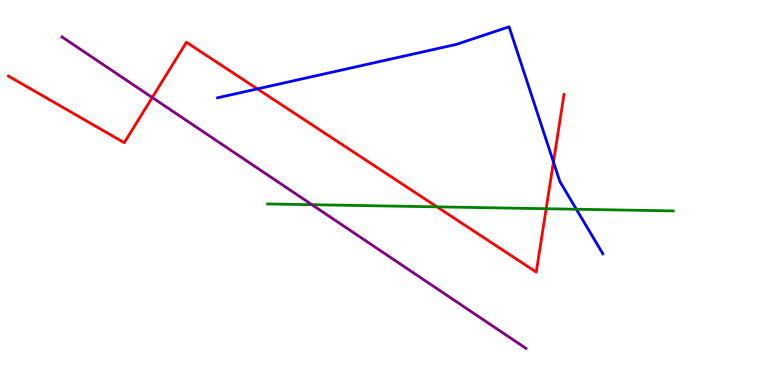[{'lines': ['blue', 'red'], 'intersections': [{'x': 3.32, 'y': 7.69}, {'x': 7.14, 'y': 5.79}]}, {'lines': ['green', 'red'], 'intersections': [{'x': 5.64, 'y': 4.63}, {'x': 7.05, 'y': 4.58}]}, {'lines': ['purple', 'red'], 'intersections': [{'x': 1.96, 'y': 7.47}]}, {'lines': ['blue', 'green'], 'intersections': [{'x': 7.44, 'y': 4.56}]}, {'lines': ['blue', 'purple'], 'intersections': []}, {'lines': ['green', 'purple'], 'intersections': [{'x': 4.02, 'y': 4.68}]}]